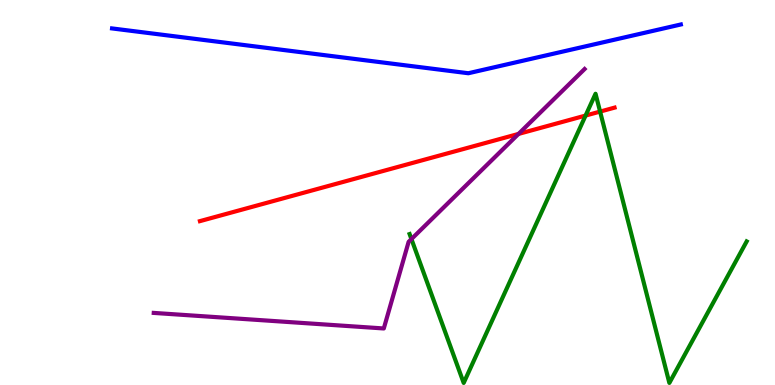[{'lines': ['blue', 'red'], 'intersections': []}, {'lines': ['green', 'red'], 'intersections': [{'x': 7.56, 'y': 7.0}, {'x': 7.74, 'y': 7.1}]}, {'lines': ['purple', 'red'], 'intersections': [{'x': 6.69, 'y': 6.52}]}, {'lines': ['blue', 'green'], 'intersections': []}, {'lines': ['blue', 'purple'], 'intersections': []}, {'lines': ['green', 'purple'], 'intersections': [{'x': 5.31, 'y': 3.79}]}]